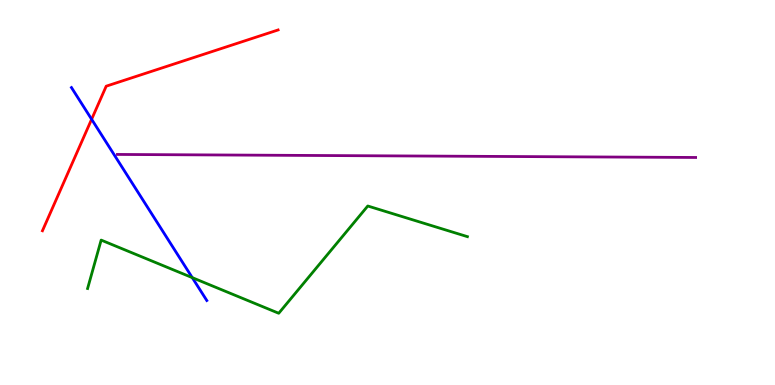[{'lines': ['blue', 'red'], 'intersections': [{'x': 1.18, 'y': 6.9}]}, {'lines': ['green', 'red'], 'intersections': []}, {'lines': ['purple', 'red'], 'intersections': []}, {'lines': ['blue', 'green'], 'intersections': [{'x': 2.48, 'y': 2.79}]}, {'lines': ['blue', 'purple'], 'intersections': []}, {'lines': ['green', 'purple'], 'intersections': []}]